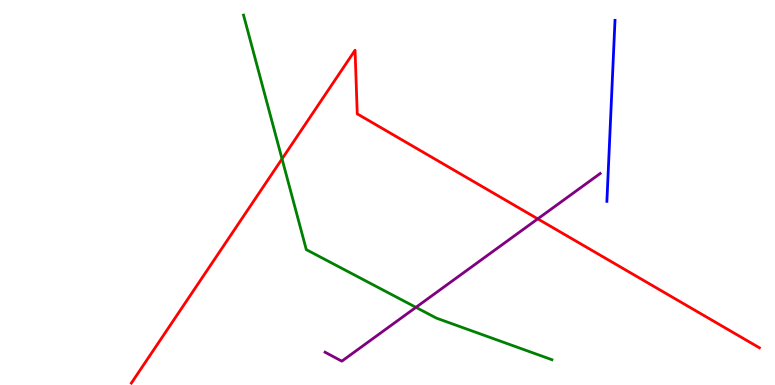[{'lines': ['blue', 'red'], 'intersections': []}, {'lines': ['green', 'red'], 'intersections': [{'x': 3.64, 'y': 5.87}]}, {'lines': ['purple', 'red'], 'intersections': [{'x': 6.94, 'y': 4.32}]}, {'lines': ['blue', 'green'], 'intersections': []}, {'lines': ['blue', 'purple'], 'intersections': []}, {'lines': ['green', 'purple'], 'intersections': [{'x': 5.37, 'y': 2.02}]}]